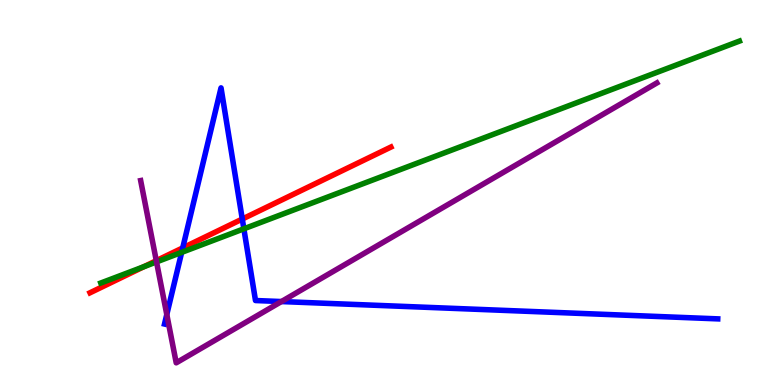[{'lines': ['blue', 'red'], 'intersections': [{'x': 2.36, 'y': 3.56}, {'x': 3.13, 'y': 4.31}]}, {'lines': ['green', 'red'], 'intersections': [{'x': 1.86, 'y': 3.07}]}, {'lines': ['purple', 'red'], 'intersections': [{'x': 2.02, 'y': 3.23}]}, {'lines': ['blue', 'green'], 'intersections': [{'x': 2.34, 'y': 3.44}, {'x': 3.15, 'y': 4.06}]}, {'lines': ['blue', 'purple'], 'intersections': [{'x': 2.15, 'y': 1.83}, {'x': 3.63, 'y': 2.17}]}, {'lines': ['green', 'purple'], 'intersections': [{'x': 2.02, 'y': 3.2}]}]